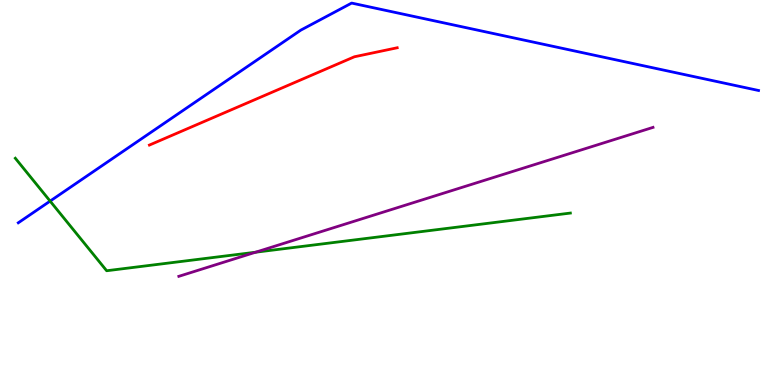[{'lines': ['blue', 'red'], 'intersections': []}, {'lines': ['green', 'red'], 'intersections': []}, {'lines': ['purple', 'red'], 'intersections': []}, {'lines': ['blue', 'green'], 'intersections': [{'x': 0.647, 'y': 4.78}]}, {'lines': ['blue', 'purple'], 'intersections': []}, {'lines': ['green', 'purple'], 'intersections': [{'x': 3.3, 'y': 3.45}]}]